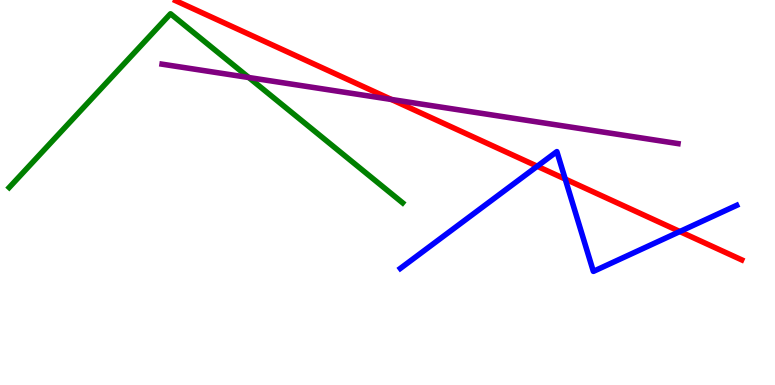[{'lines': ['blue', 'red'], 'intersections': [{'x': 6.93, 'y': 5.68}, {'x': 7.29, 'y': 5.35}, {'x': 8.77, 'y': 3.99}]}, {'lines': ['green', 'red'], 'intersections': []}, {'lines': ['purple', 'red'], 'intersections': [{'x': 5.05, 'y': 7.42}]}, {'lines': ['blue', 'green'], 'intersections': []}, {'lines': ['blue', 'purple'], 'intersections': []}, {'lines': ['green', 'purple'], 'intersections': [{'x': 3.21, 'y': 7.99}]}]